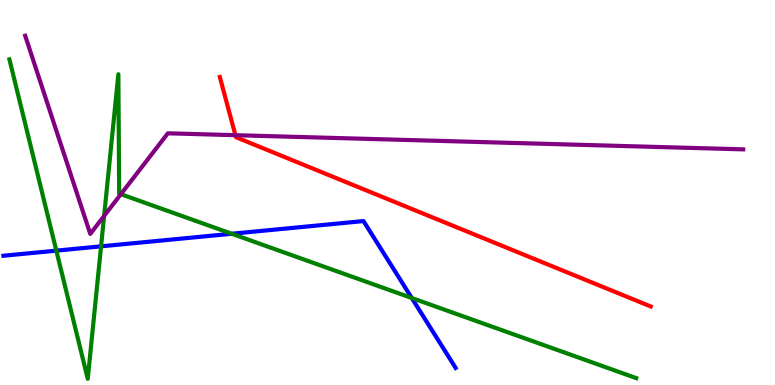[{'lines': ['blue', 'red'], 'intersections': []}, {'lines': ['green', 'red'], 'intersections': []}, {'lines': ['purple', 'red'], 'intersections': [{'x': 3.04, 'y': 6.49}]}, {'lines': ['blue', 'green'], 'intersections': [{'x': 0.727, 'y': 3.49}, {'x': 1.3, 'y': 3.6}, {'x': 2.99, 'y': 3.93}, {'x': 5.31, 'y': 2.26}]}, {'lines': ['blue', 'purple'], 'intersections': []}, {'lines': ['green', 'purple'], 'intersections': [{'x': 1.34, 'y': 4.39}, {'x': 1.56, 'y': 4.96}]}]